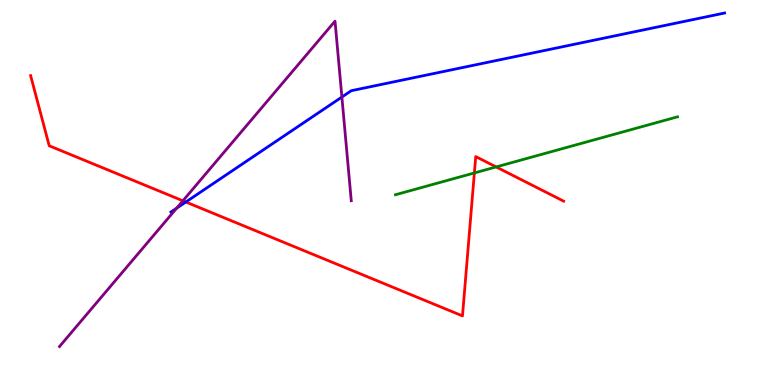[{'lines': ['blue', 'red'], 'intersections': [{'x': 2.4, 'y': 4.75}]}, {'lines': ['green', 'red'], 'intersections': [{'x': 6.12, 'y': 5.51}, {'x': 6.4, 'y': 5.66}]}, {'lines': ['purple', 'red'], 'intersections': [{'x': 2.36, 'y': 4.78}]}, {'lines': ['blue', 'green'], 'intersections': []}, {'lines': ['blue', 'purple'], 'intersections': [{'x': 2.28, 'y': 4.59}, {'x': 4.41, 'y': 7.48}]}, {'lines': ['green', 'purple'], 'intersections': []}]